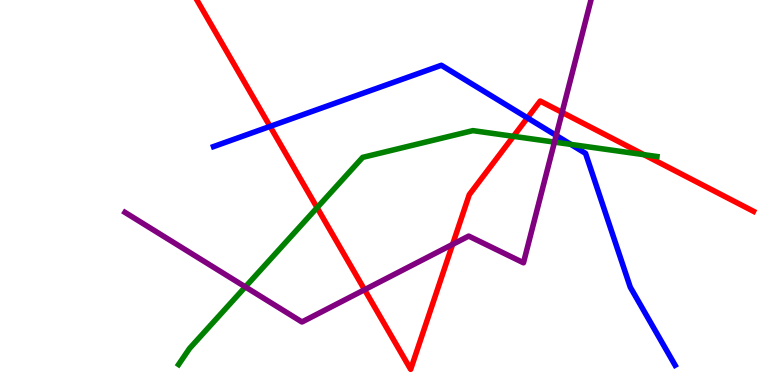[{'lines': ['blue', 'red'], 'intersections': [{'x': 3.48, 'y': 6.72}, {'x': 6.81, 'y': 6.94}]}, {'lines': ['green', 'red'], 'intersections': [{'x': 4.09, 'y': 4.61}, {'x': 6.63, 'y': 6.46}, {'x': 8.31, 'y': 5.98}]}, {'lines': ['purple', 'red'], 'intersections': [{'x': 4.7, 'y': 2.48}, {'x': 5.84, 'y': 3.65}, {'x': 7.25, 'y': 7.08}]}, {'lines': ['blue', 'green'], 'intersections': [{'x': 7.37, 'y': 6.25}]}, {'lines': ['blue', 'purple'], 'intersections': [{'x': 7.18, 'y': 6.48}]}, {'lines': ['green', 'purple'], 'intersections': [{'x': 3.17, 'y': 2.55}, {'x': 7.15, 'y': 6.31}]}]